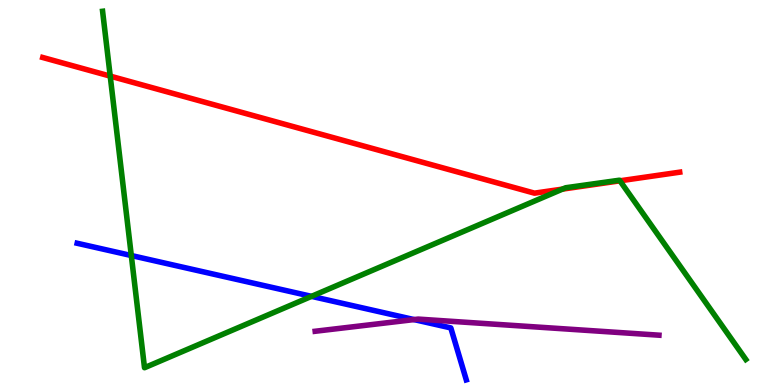[{'lines': ['blue', 'red'], 'intersections': []}, {'lines': ['green', 'red'], 'intersections': [{'x': 1.42, 'y': 8.02}, {'x': 7.26, 'y': 5.09}, {'x': 8.0, 'y': 5.3}]}, {'lines': ['purple', 'red'], 'intersections': []}, {'lines': ['blue', 'green'], 'intersections': [{'x': 1.69, 'y': 3.36}, {'x': 4.02, 'y': 2.3}]}, {'lines': ['blue', 'purple'], 'intersections': [{'x': 5.34, 'y': 1.7}]}, {'lines': ['green', 'purple'], 'intersections': []}]